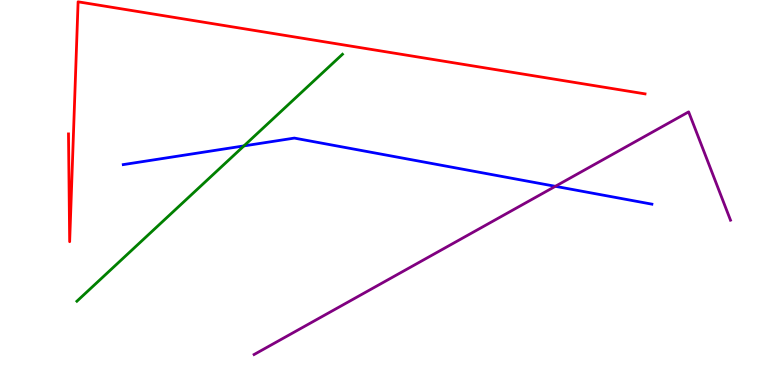[{'lines': ['blue', 'red'], 'intersections': []}, {'lines': ['green', 'red'], 'intersections': []}, {'lines': ['purple', 'red'], 'intersections': []}, {'lines': ['blue', 'green'], 'intersections': [{'x': 3.15, 'y': 6.21}]}, {'lines': ['blue', 'purple'], 'intersections': [{'x': 7.17, 'y': 5.16}]}, {'lines': ['green', 'purple'], 'intersections': []}]